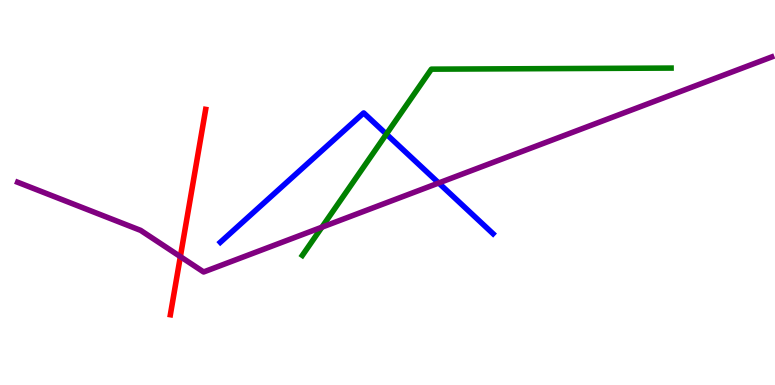[{'lines': ['blue', 'red'], 'intersections': []}, {'lines': ['green', 'red'], 'intersections': []}, {'lines': ['purple', 'red'], 'intersections': [{'x': 2.33, 'y': 3.33}]}, {'lines': ['blue', 'green'], 'intersections': [{'x': 4.99, 'y': 6.52}]}, {'lines': ['blue', 'purple'], 'intersections': [{'x': 5.66, 'y': 5.25}]}, {'lines': ['green', 'purple'], 'intersections': [{'x': 4.15, 'y': 4.1}]}]